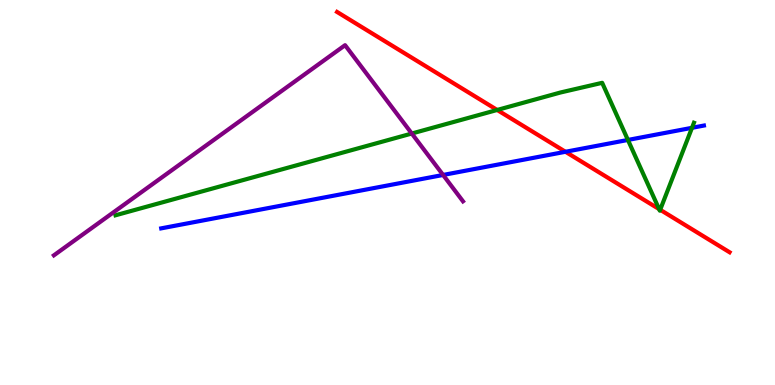[{'lines': ['blue', 'red'], 'intersections': [{'x': 7.3, 'y': 6.06}]}, {'lines': ['green', 'red'], 'intersections': [{'x': 6.42, 'y': 7.14}, {'x': 8.5, 'y': 4.57}, {'x': 8.52, 'y': 4.55}]}, {'lines': ['purple', 'red'], 'intersections': []}, {'lines': ['blue', 'green'], 'intersections': [{'x': 8.1, 'y': 6.36}, {'x': 8.93, 'y': 6.68}]}, {'lines': ['blue', 'purple'], 'intersections': [{'x': 5.72, 'y': 5.46}]}, {'lines': ['green', 'purple'], 'intersections': [{'x': 5.31, 'y': 6.53}]}]